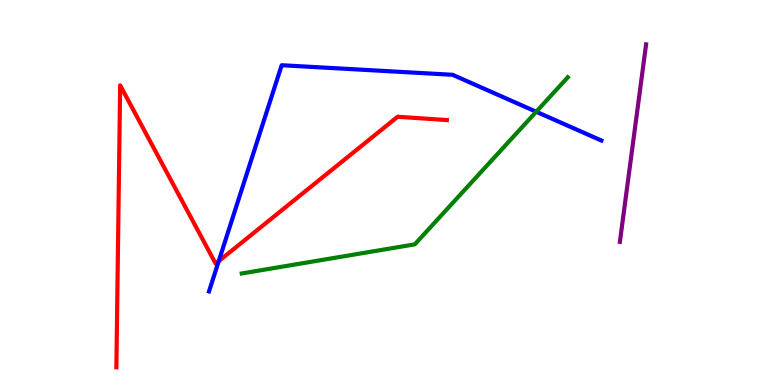[{'lines': ['blue', 'red'], 'intersections': [{'x': 2.82, 'y': 3.22}]}, {'lines': ['green', 'red'], 'intersections': []}, {'lines': ['purple', 'red'], 'intersections': []}, {'lines': ['blue', 'green'], 'intersections': [{'x': 6.92, 'y': 7.1}]}, {'lines': ['blue', 'purple'], 'intersections': []}, {'lines': ['green', 'purple'], 'intersections': []}]